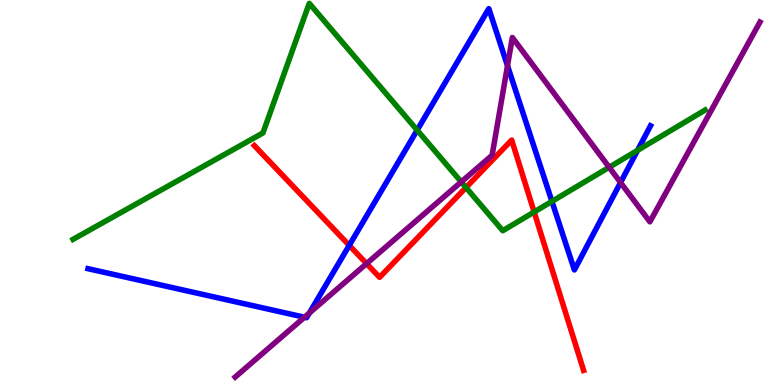[{'lines': ['blue', 'red'], 'intersections': [{'x': 4.51, 'y': 3.63}]}, {'lines': ['green', 'red'], 'intersections': [{'x': 6.01, 'y': 5.13}, {'x': 6.89, 'y': 4.49}]}, {'lines': ['purple', 'red'], 'intersections': [{'x': 4.73, 'y': 3.15}]}, {'lines': ['blue', 'green'], 'intersections': [{'x': 5.38, 'y': 6.62}, {'x': 7.12, 'y': 4.77}, {'x': 8.23, 'y': 6.09}]}, {'lines': ['blue', 'purple'], 'intersections': [{'x': 3.93, 'y': 1.76}, {'x': 3.99, 'y': 1.87}, {'x': 6.55, 'y': 8.29}, {'x': 8.01, 'y': 5.26}]}, {'lines': ['green', 'purple'], 'intersections': [{'x': 5.95, 'y': 5.27}, {'x': 7.86, 'y': 5.66}]}]